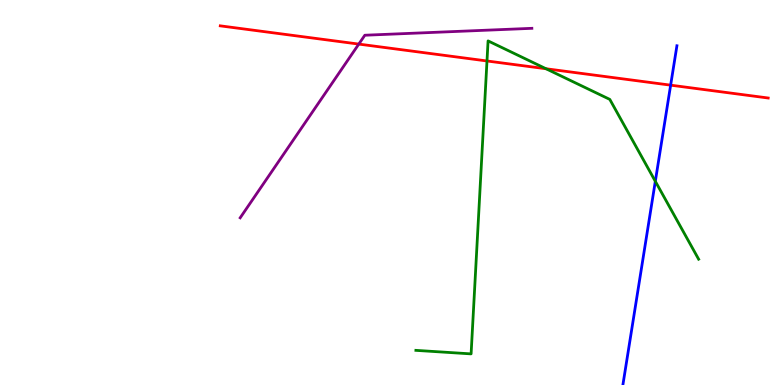[{'lines': ['blue', 'red'], 'intersections': [{'x': 8.65, 'y': 7.79}]}, {'lines': ['green', 'red'], 'intersections': [{'x': 6.28, 'y': 8.42}, {'x': 7.05, 'y': 8.21}]}, {'lines': ['purple', 'red'], 'intersections': [{'x': 4.63, 'y': 8.85}]}, {'lines': ['blue', 'green'], 'intersections': [{'x': 8.46, 'y': 5.29}]}, {'lines': ['blue', 'purple'], 'intersections': []}, {'lines': ['green', 'purple'], 'intersections': []}]